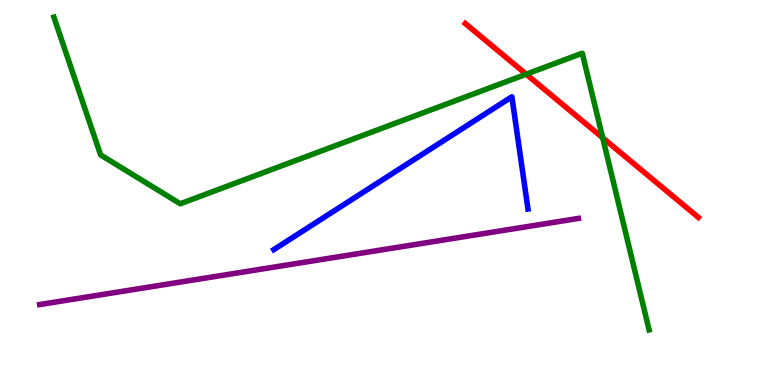[{'lines': ['blue', 'red'], 'intersections': []}, {'lines': ['green', 'red'], 'intersections': [{'x': 6.79, 'y': 8.07}, {'x': 7.78, 'y': 6.42}]}, {'lines': ['purple', 'red'], 'intersections': []}, {'lines': ['blue', 'green'], 'intersections': []}, {'lines': ['blue', 'purple'], 'intersections': []}, {'lines': ['green', 'purple'], 'intersections': []}]